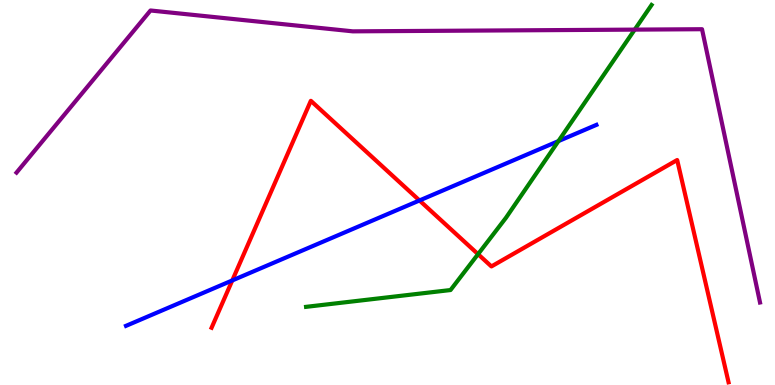[{'lines': ['blue', 'red'], 'intersections': [{'x': 3.0, 'y': 2.72}, {'x': 5.41, 'y': 4.79}]}, {'lines': ['green', 'red'], 'intersections': [{'x': 6.17, 'y': 3.4}]}, {'lines': ['purple', 'red'], 'intersections': []}, {'lines': ['blue', 'green'], 'intersections': [{'x': 7.21, 'y': 6.33}]}, {'lines': ['blue', 'purple'], 'intersections': []}, {'lines': ['green', 'purple'], 'intersections': [{'x': 8.19, 'y': 9.23}]}]